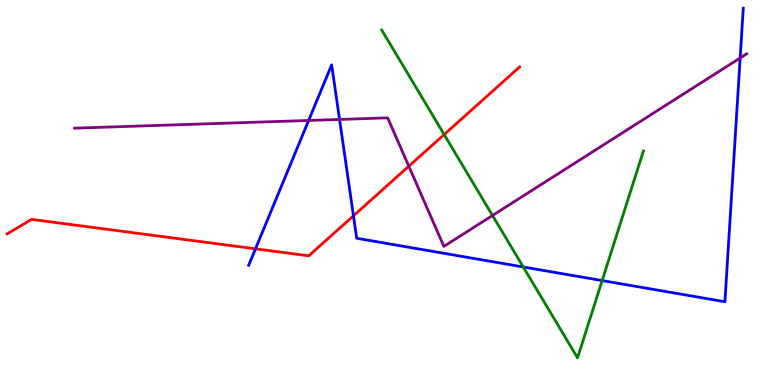[{'lines': ['blue', 'red'], 'intersections': [{'x': 3.3, 'y': 3.54}, {'x': 4.56, 'y': 4.39}]}, {'lines': ['green', 'red'], 'intersections': [{'x': 5.73, 'y': 6.51}]}, {'lines': ['purple', 'red'], 'intersections': [{'x': 5.27, 'y': 5.68}]}, {'lines': ['blue', 'green'], 'intersections': [{'x': 6.75, 'y': 3.07}, {'x': 7.77, 'y': 2.71}]}, {'lines': ['blue', 'purple'], 'intersections': [{'x': 3.98, 'y': 6.87}, {'x': 4.38, 'y': 6.9}, {'x': 9.55, 'y': 8.49}]}, {'lines': ['green', 'purple'], 'intersections': [{'x': 6.35, 'y': 4.4}]}]